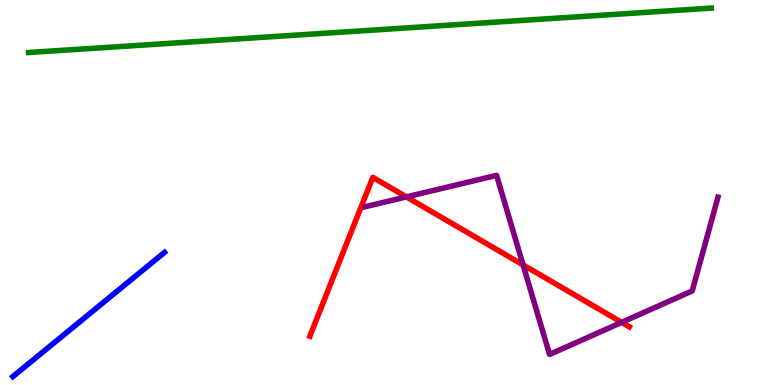[{'lines': ['blue', 'red'], 'intersections': []}, {'lines': ['green', 'red'], 'intersections': []}, {'lines': ['purple', 'red'], 'intersections': [{'x': 5.24, 'y': 4.89}, {'x': 6.75, 'y': 3.12}, {'x': 8.02, 'y': 1.63}]}, {'lines': ['blue', 'green'], 'intersections': []}, {'lines': ['blue', 'purple'], 'intersections': []}, {'lines': ['green', 'purple'], 'intersections': []}]